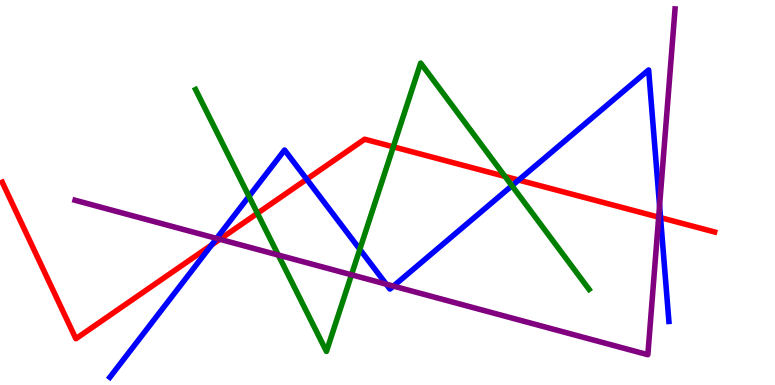[{'lines': ['blue', 'red'], 'intersections': [{'x': 2.73, 'y': 3.64}, {'x': 3.96, 'y': 5.34}, {'x': 6.69, 'y': 5.32}, {'x': 8.52, 'y': 4.35}]}, {'lines': ['green', 'red'], 'intersections': [{'x': 3.32, 'y': 4.46}, {'x': 5.07, 'y': 6.19}, {'x': 6.52, 'y': 5.42}]}, {'lines': ['purple', 'red'], 'intersections': [{'x': 2.84, 'y': 3.78}, {'x': 8.5, 'y': 4.36}]}, {'lines': ['blue', 'green'], 'intersections': [{'x': 3.21, 'y': 4.9}, {'x': 4.64, 'y': 3.52}, {'x': 6.61, 'y': 5.18}]}, {'lines': ['blue', 'purple'], 'intersections': [{'x': 2.8, 'y': 3.81}, {'x': 4.98, 'y': 2.62}, {'x': 5.08, 'y': 2.57}, {'x': 8.51, 'y': 4.66}]}, {'lines': ['green', 'purple'], 'intersections': [{'x': 3.59, 'y': 3.38}, {'x': 4.54, 'y': 2.86}]}]